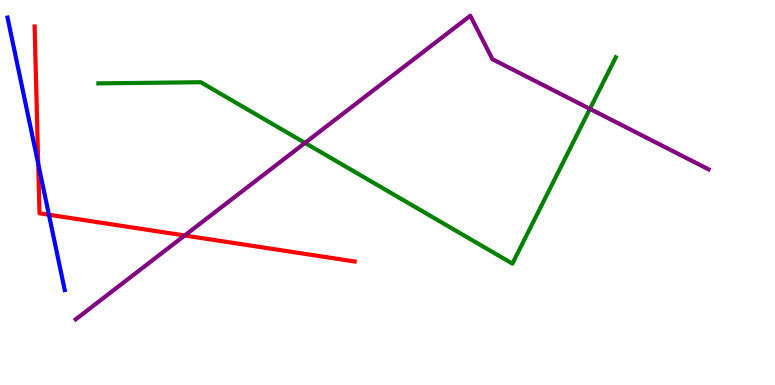[{'lines': ['blue', 'red'], 'intersections': [{'x': 0.493, 'y': 5.75}, {'x': 0.631, 'y': 4.42}]}, {'lines': ['green', 'red'], 'intersections': []}, {'lines': ['purple', 'red'], 'intersections': [{'x': 2.38, 'y': 3.88}]}, {'lines': ['blue', 'green'], 'intersections': []}, {'lines': ['blue', 'purple'], 'intersections': []}, {'lines': ['green', 'purple'], 'intersections': [{'x': 3.94, 'y': 6.29}, {'x': 7.61, 'y': 7.17}]}]